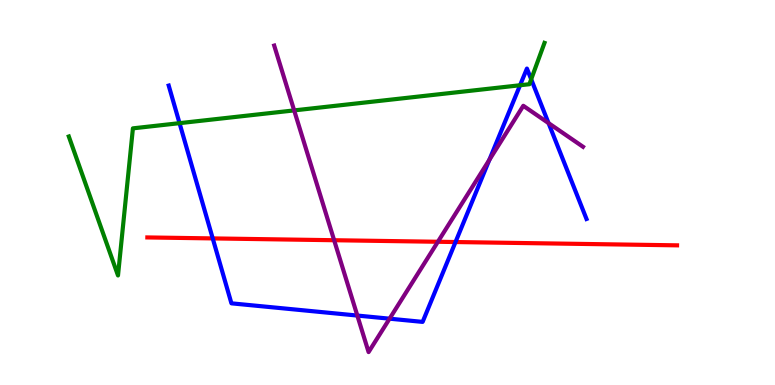[{'lines': ['blue', 'red'], 'intersections': [{'x': 2.74, 'y': 3.81}, {'x': 5.88, 'y': 3.71}]}, {'lines': ['green', 'red'], 'intersections': []}, {'lines': ['purple', 'red'], 'intersections': [{'x': 4.31, 'y': 3.76}, {'x': 5.65, 'y': 3.72}]}, {'lines': ['blue', 'green'], 'intersections': [{'x': 2.32, 'y': 6.8}, {'x': 6.71, 'y': 7.79}, {'x': 6.85, 'y': 7.94}]}, {'lines': ['blue', 'purple'], 'intersections': [{'x': 4.61, 'y': 1.8}, {'x': 5.03, 'y': 1.72}, {'x': 6.31, 'y': 5.85}, {'x': 7.08, 'y': 6.8}]}, {'lines': ['green', 'purple'], 'intersections': [{'x': 3.8, 'y': 7.13}]}]